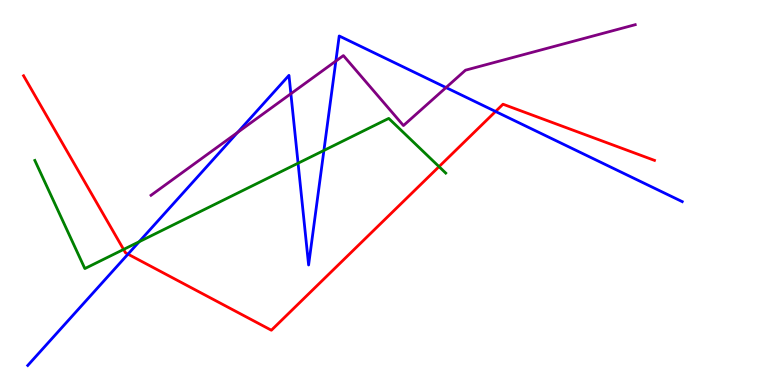[{'lines': ['blue', 'red'], 'intersections': [{'x': 1.65, 'y': 3.4}, {'x': 6.39, 'y': 7.1}]}, {'lines': ['green', 'red'], 'intersections': [{'x': 1.59, 'y': 3.52}, {'x': 5.66, 'y': 5.67}]}, {'lines': ['purple', 'red'], 'intersections': []}, {'lines': ['blue', 'green'], 'intersections': [{'x': 1.8, 'y': 3.72}, {'x': 3.85, 'y': 5.76}, {'x': 4.18, 'y': 6.09}]}, {'lines': ['blue', 'purple'], 'intersections': [{'x': 3.07, 'y': 6.56}, {'x': 3.75, 'y': 7.57}, {'x': 4.33, 'y': 8.41}, {'x': 5.76, 'y': 7.73}]}, {'lines': ['green', 'purple'], 'intersections': []}]